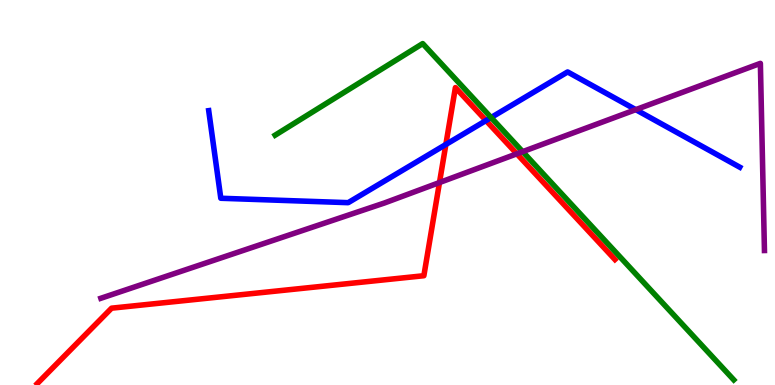[{'lines': ['blue', 'red'], 'intersections': [{'x': 5.75, 'y': 6.25}, {'x': 6.27, 'y': 6.87}]}, {'lines': ['green', 'red'], 'intersections': []}, {'lines': ['purple', 'red'], 'intersections': [{'x': 5.67, 'y': 5.26}, {'x': 6.67, 'y': 6.01}]}, {'lines': ['blue', 'green'], 'intersections': [{'x': 6.34, 'y': 6.95}]}, {'lines': ['blue', 'purple'], 'intersections': [{'x': 8.2, 'y': 7.15}]}, {'lines': ['green', 'purple'], 'intersections': [{'x': 6.74, 'y': 6.06}]}]